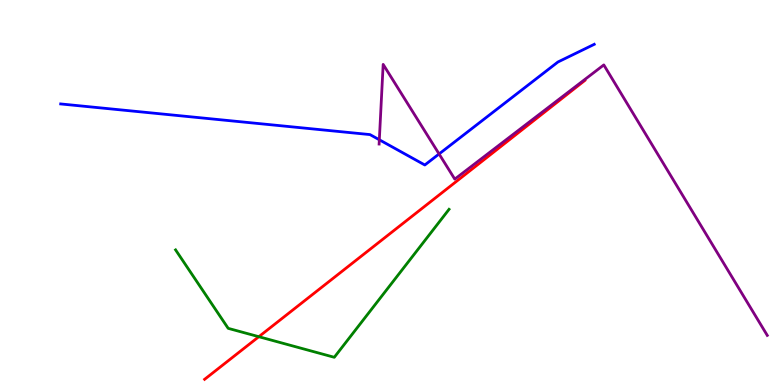[{'lines': ['blue', 'red'], 'intersections': []}, {'lines': ['green', 'red'], 'intersections': [{'x': 3.34, 'y': 1.25}]}, {'lines': ['purple', 'red'], 'intersections': []}, {'lines': ['blue', 'green'], 'intersections': []}, {'lines': ['blue', 'purple'], 'intersections': [{'x': 4.89, 'y': 6.37}, {'x': 5.67, 'y': 6.0}]}, {'lines': ['green', 'purple'], 'intersections': []}]